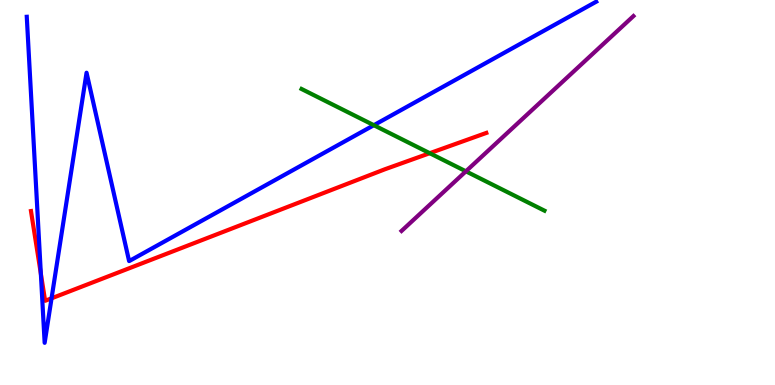[{'lines': ['blue', 'red'], 'intersections': [{'x': 0.527, 'y': 2.89}, {'x': 0.665, 'y': 2.25}]}, {'lines': ['green', 'red'], 'intersections': [{'x': 5.55, 'y': 6.02}]}, {'lines': ['purple', 'red'], 'intersections': []}, {'lines': ['blue', 'green'], 'intersections': [{'x': 4.82, 'y': 6.75}]}, {'lines': ['blue', 'purple'], 'intersections': []}, {'lines': ['green', 'purple'], 'intersections': [{'x': 6.01, 'y': 5.55}]}]